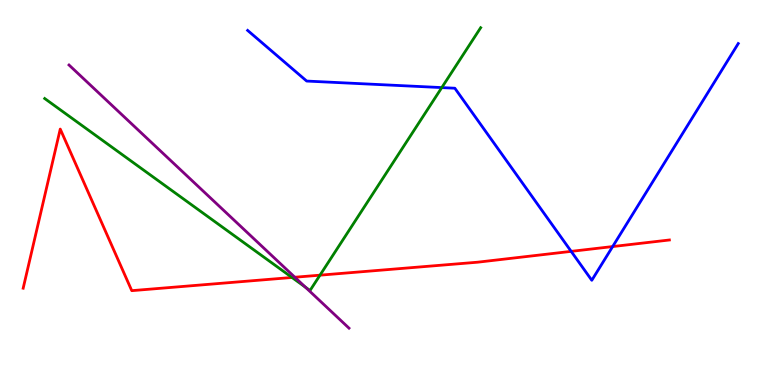[{'lines': ['blue', 'red'], 'intersections': [{'x': 7.37, 'y': 3.47}, {'x': 7.91, 'y': 3.6}]}, {'lines': ['green', 'red'], 'intersections': [{'x': 3.77, 'y': 2.79}, {'x': 4.13, 'y': 2.85}]}, {'lines': ['purple', 'red'], 'intersections': [{'x': 3.8, 'y': 2.8}]}, {'lines': ['blue', 'green'], 'intersections': [{'x': 5.7, 'y': 7.72}]}, {'lines': ['blue', 'purple'], 'intersections': []}, {'lines': ['green', 'purple'], 'intersections': [{'x': 3.94, 'y': 2.54}]}]